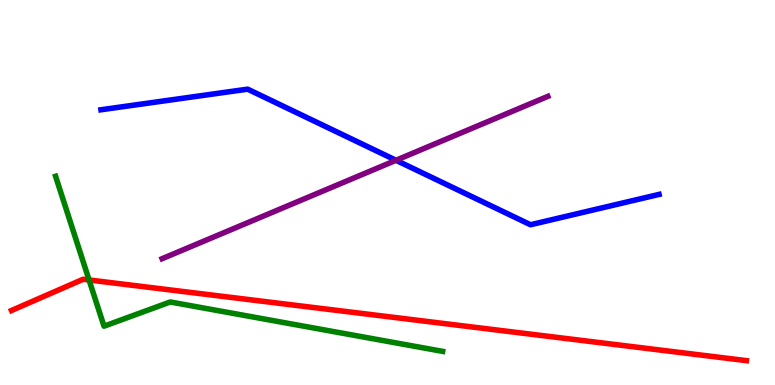[{'lines': ['blue', 'red'], 'intersections': []}, {'lines': ['green', 'red'], 'intersections': [{'x': 1.15, 'y': 2.73}]}, {'lines': ['purple', 'red'], 'intersections': []}, {'lines': ['blue', 'green'], 'intersections': []}, {'lines': ['blue', 'purple'], 'intersections': [{'x': 5.11, 'y': 5.84}]}, {'lines': ['green', 'purple'], 'intersections': []}]